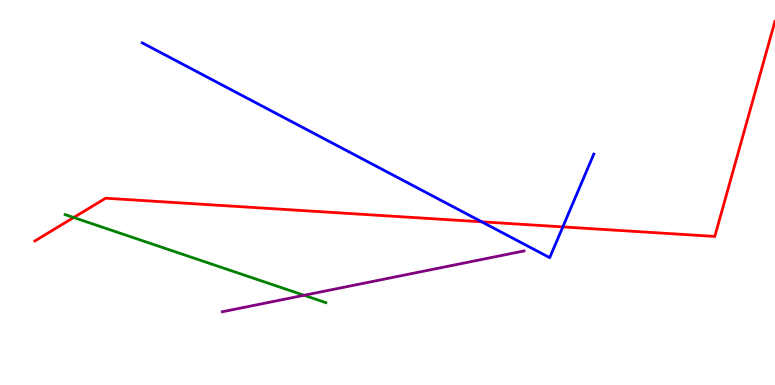[{'lines': ['blue', 'red'], 'intersections': [{'x': 6.22, 'y': 4.24}, {'x': 7.26, 'y': 4.11}]}, {'lines': ['green', 'red'], 'intersections': [{'x': 0.951, 'y': 4.35}]}, {'lines': ['purple', 'red'], 'intersections': []}, {'lines': ['blue', 'green'], 'intersections': []}, {'lines': ['blue', 'purple'], 'intersections': []}, {'lines': ['green', 'purple'], 'intersections': [{'x': 3.92, 'y': 2.33}]}]